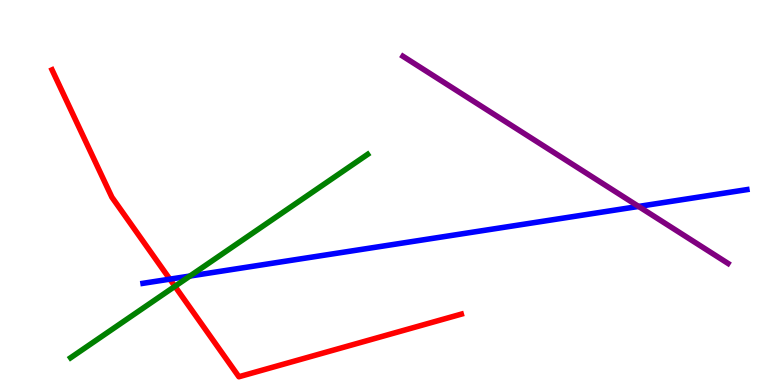[{'lines': ['blue', 'red'], 'intersections': [{'x': 2.19, 'y': 2.75}]}, {'lines': ['green', 'red'], 'intersections': [{'x': 2.26, 'y': 2.56}]}, {'lines': ['purple', 'red'], 'intersections': []}, {'lines': ['blue', 'green'], 'intersections': [{'x': 2.45, 'y': 2.83}]}, {'lines': ['blue', 'purple'], 'intersections': [{'x': 8.24, 'y': 4.64}]}, {'lines': ['green', 'purple'], 'intersections': []}]